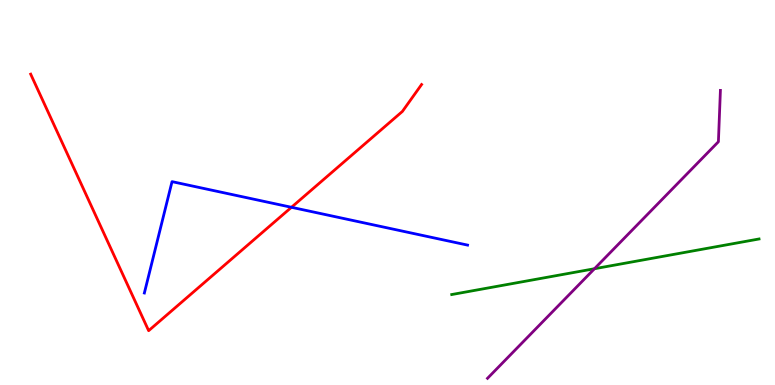[{'lines': ['blue', 'red'], 'intersections': [{'x': 3.76, 'y': 4.62}]}, {'lines': ['green', 'red'], 'intersections': []}, {'lines': ['purple', 'red'], 'intersections': []}, {'lines': ['blue', 'green'], 'intersections': []}, {'lines': ['blue', 'purple'], 'intersections': []}, {'lines': ['green', 'purple'], 'intersections': [{'x': 7.67, 'y': 3.02}]}]